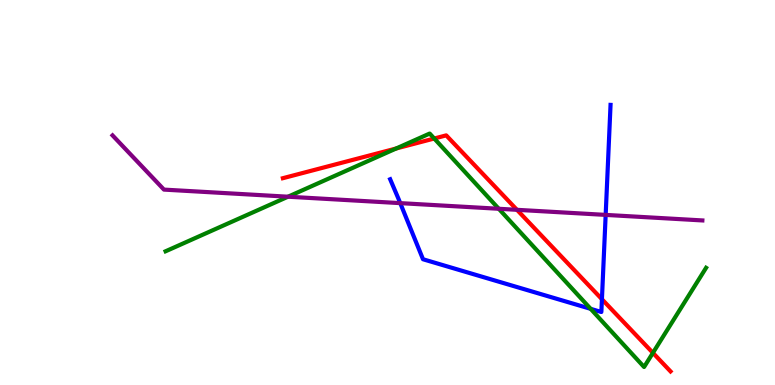[{'lines': ['blue', 'red'], 'intersections': [{'x': 7.77, 'y': 2.23}]}, {'lines': ['green', 'red'], 'intersections': [{'x': 5.11, 'y': 6.14}, {'x': 5.6, 'y': 6.4}, {'x': 8.42, 'y': 0.835}]}, {'lines': ['purple', 'red'], 'intersections': [{'x': 6.67, 'y': 4.55}]}, {'lines': ['blue', 'green'], 'intersections': [{'x': 7.62, 'y': 1.98}]}, {'lines': ['blue', 'purple'], 'intersections': [{'x': 5.16, 'y': 4.72}, {'x': 7.82, 'y': 4.42}]}, {'lines': ['green', 'purple'], 'intersections': [{'x': 3.72, 'y': 4.89}, {'x': 6.44, 'y': 4.58}]}]